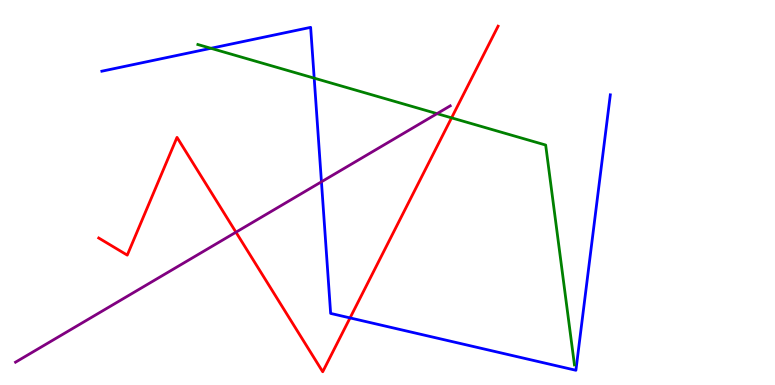[{'lines': ['blue', 'red'], 'intersections': [{'x': 4.52, 'y': 1.74}]}, {'lines': ['green', 'red'], 'intersections': [{'x': 5.83, 'y': 6.94}]}, {'lines': ['purple', 'red'], 'intersections': [{'x': 3.04, 'y': 3.97}]}, {'lines': ['blue', 'green'], 'intersections': [{'x': 2.72, 'y': 8.75}, {'x': 4.05, 'y': 7.97}]}, {'lines': ['blue', 'purple'], 'intersections': [{'x': 4.15, 'y': 5.28}]}, {'lines': ['green', 'purple'], 'intersections': [{'x': 5.64, 'y': 7.05}]}]